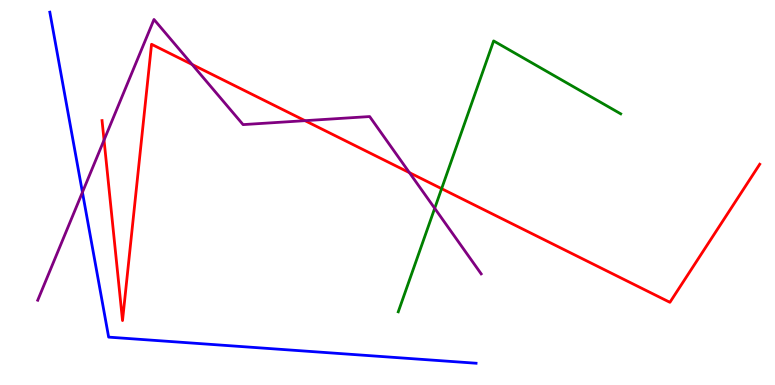[{'lines': ['blue', 'red'], 'intersections': []}, {'lines': ['green', 'red'], 'intersections': [{'x': 5.7, 'y': 5.1}]}, {'lines': ['purple', 'red'], 'intersections': [{'x': 1.34, 'y': 6.36}, {'x': 2.48, 'y': 8.33}, {'x': 3.94, 'y': 6.87}, {'x': 5.28, 'y': 5.52}]}, {'lines': ['blue', 'green'], 'intersections': []}, {'lines': ['blue', 'purple'], 'intersections': [{'x': 1.06, 'y': 5.01}]}, {'lines': ['green', 'purple'], 'intersections': [{'x': 5.61, 'y': 4.59}]}]